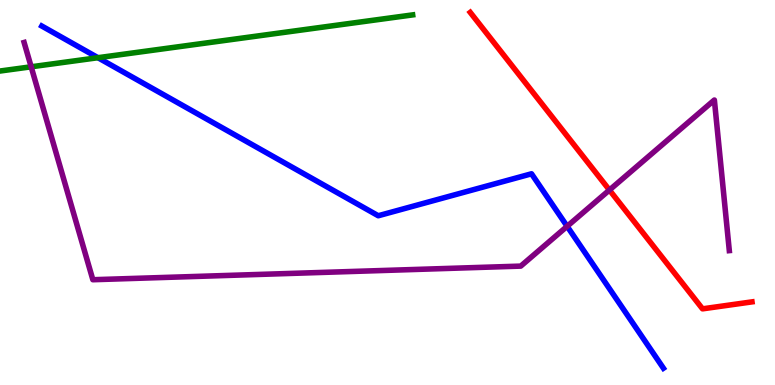[{'lines': ['blue', 'red'], 'intersections': []}, {'lines': ['green', 'red'], 'intersections': []}, {'lines': ['purple', 'red'], 'intersections': [{'x': 7.86, 'y': 5.06}]}, {'lines': ['blue', 'green'], 'intersections': [{'x': 1.26, 'y': 8.5}]}, {'lines': ['blue', 'purple'], 'intersections': [{'x': 7.32, 'y': 4.12}]}, {'lines': ['green', 'purple'], 'intersections': [{'x': 0.402, 'y': 8.27}]}]